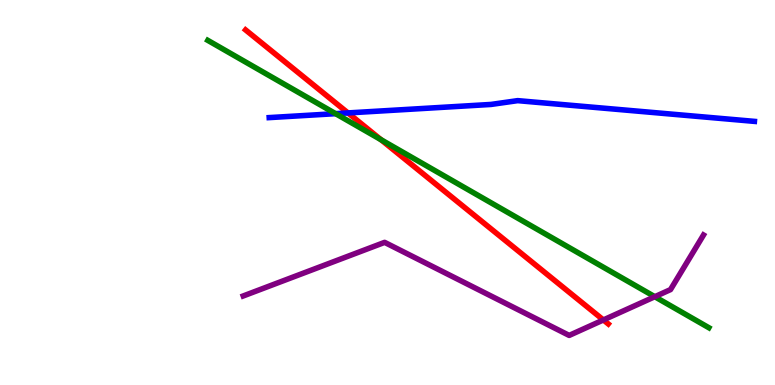[{'lines': ['blue', 'red'], 'intersections': [{'x': 4.49, 'y': 7.07}]}, {'lines': ['green', 'red'], 'intersections': [{'x': 4.92, 'y': 6.37}]}, {'lines': ['purple', 'red'], 'intersections': [{'x': 7.79, 'y': 1.69}]}, {'lines': ['blue', 'green'], 'intersections': [{'x': 4.33, 'y': 7.05}]}, {'lines': ['blue', 'purple'], 'intersections': []}, {'lines': ['green', 'purple'], 'intersections': [{'x': 8.45, 'y': 2.29}]}]